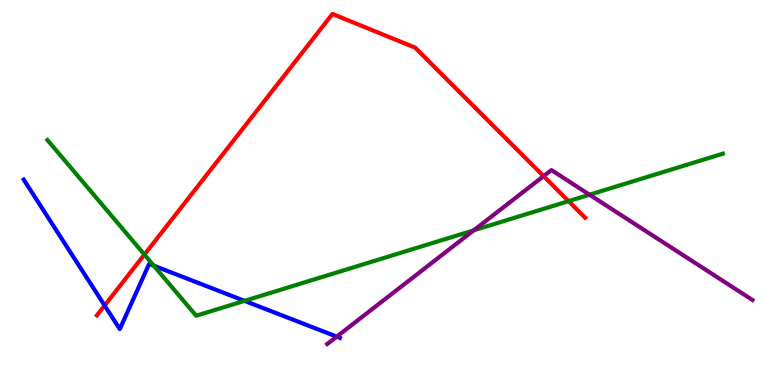[{'lines': ['blue', 'red'], 'intersections': [{'x': 1.35, 'y': 2.06}]}, {'lines': ['green', 'red'], 'intersections': [{'x': 1.86, 'y': 3.39}, {'x': 7.34, 'y': 4.78}]}, {'lines': ['purple', 'red'], 'intersections': [{'x': 7.01, 'y': 5.43}]}, {'lines': ['blue', 'green'], 'intersections': [{'x': 1.98, 'y': 3.1}, {'x': 3.15, 'y': 2.19}]}, {'lines': ['blue', 'purple'], 'intersections': [{'x': 4.34, 'y': 1.26}]}, {'lines': ['green', 'purple'], 'intersections': [{'x': 6.11, 'y': 4.02}, {'x': 7.61, 'y': 4.94}]}]